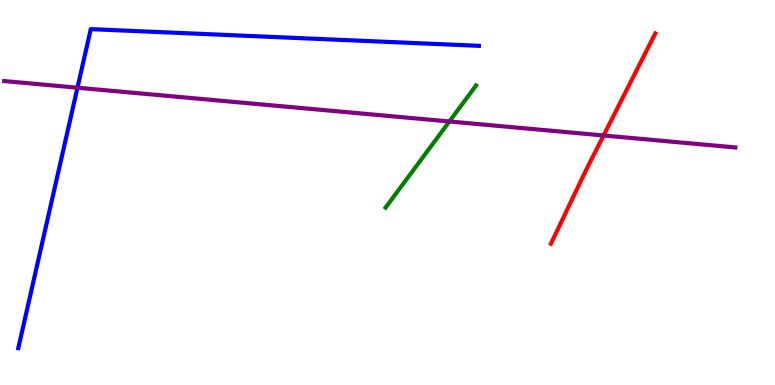[{'lines': ['blue', 'red'], 'intersections': []}, {'lines': ['green', 'red'], 'intersections': []}, {'lines': ['purple', 'red'], 'intersections': [{'x': 7.79, 'y': 6.48}]}, {'lines': ['blue', 'green'], 'intersections': []}, {'lines': ['blue', 'purple'], 'intersections': [{'x': 1.0, 'y': 7.72}]}, {'lines': ['green', 'purple'], 'intersections': [{'x': 5.8, 'y': 6.84}]}]